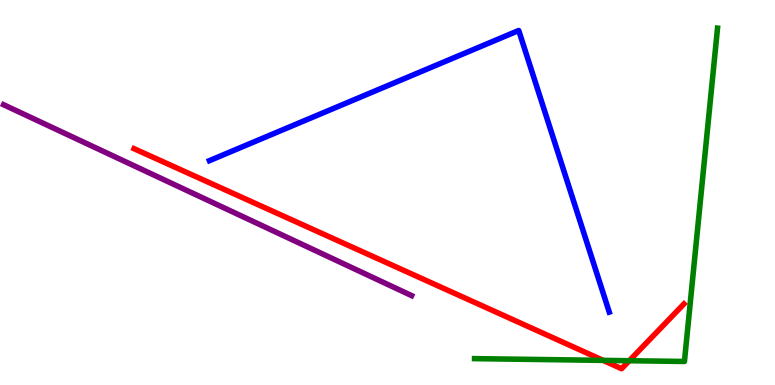[{'lines': ['blue', 'red'], 'intersections': []}, {'lines': ['green', 'red'], 'intersections': [{'x': 7.78, 'y': 0.64}, {'x': 8.12, 'y': 0.631}]}, {'lines': ['purple', 'red'], 'intersections': []}, {'lines': ['blue', 'green'], 'intersections': []}, {'lines': ['blue', 'purple'], 'intersections': []}, {'lines': ['green', 'purple'], 'intersections': []}]